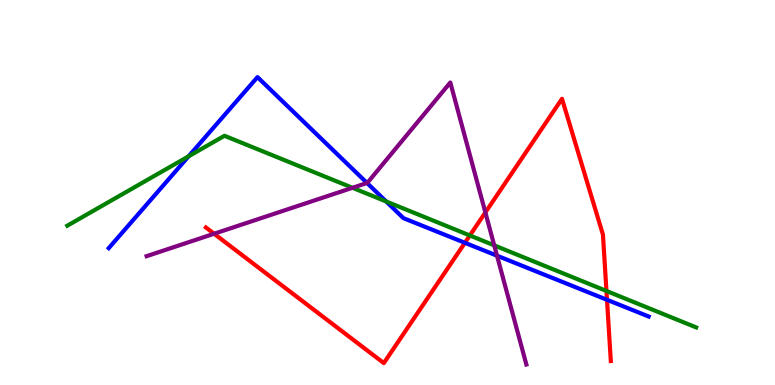[{'lines': ['blue', 'red'], 'intersections': [{'x': 6.0, 'y': 3.69}, {'x': 7.83, 'y': 2.21}]}, {'lines': ['green', 'red'], 'intersections': [{'x': 6.06, 'y': 3.88}, {'x': 7.83, 'y': 2.44}]}, {'lines': ['purple', 'red'], 'intersections': [{'x': 2.76, 'y': 3.93}, {'x': 6.26, 'y': 4.48}]}, {'lines': ['blue', 'green'], 'intersections': [{'x': 2.43, 'y': 5.94}, {'x': 4.98, 'y': 4.77}]}, {'lines': ['blue', 'purple'], 'intersections': [{'x': 4.74, 'y': 5.25}, {'x': 6.41, 'y': 3.36}]}, {'lines': ['green', 'purple'], 'intersections': [{'x': 4.55, 'y': 5.12}, {'x': 6.38, 'y': 3.63}]}]